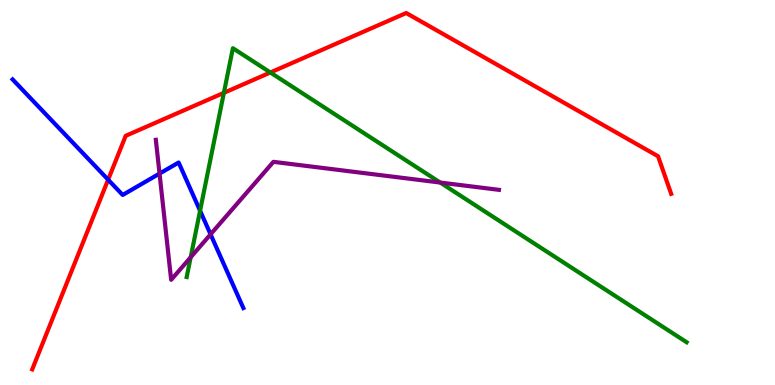[{'lines': ['blue', 'red'], 'intersections': [{'x': 1.4, 'y': 5.33}]}, {'lines': ['green', 'red'], 'intersections': [{'x': 2.89, 'y': 7.59}, {'x': 3.49, 'y': 8.12}]}, {'lines': ['purple', 'red'], 'intersections': []}, {'lines': ['blue', 'green'], 'intersections': [{'x': 2.58, 'y': 4.53}]}, {'lines': ['blue', 'purple'], 'intersections': [{'x': 2.06, 'y': 5.49}, {'x': 2.72, 'y': 3.91}]}, {'lines': ['green', 'purple'], 'intersections': [{'x': 2.46, 'y': 3.32}, {'x': 5.68, 'y': 5.26}]}]